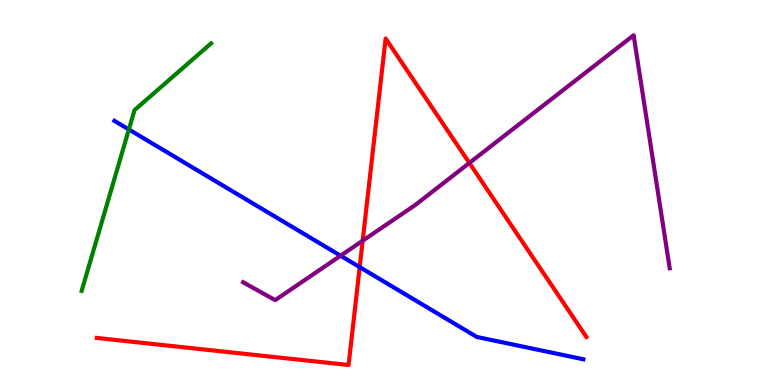[{'lines': ['blue', 'red'], 'intersections': [{'x': 4.64, 'y': 3.06}]}, {'lines': ['green', 'red'], 'intersections': []}, {'lines': ['purple', 'red'], 'intersections': [{'x': 4.68, 'y': 3.75}, {'x': 6.06, 'y': 5.77}]}, {'lines': ['blue', 'green'], 'intersections': [{'x': 1.66, 'y': 6.64}]}, {'lines': ['blue', 'purple'], 'intersections': [{'x': 4.39, 'y': 3.36}]}, {'lines': ['green', 'purple'], 'intersections': []}]